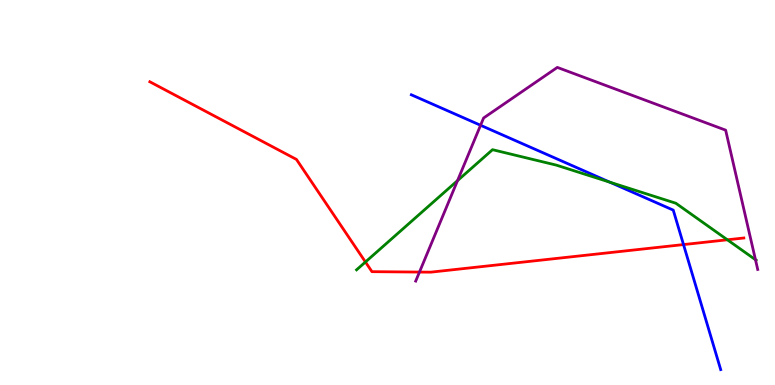[{'lines': ['blue', 'red'], 'intersections': [{'x': 8.82, 'y': 3.65}]}, {'lines': ['green', 'red'], 'intersections': [{'x': 4.72, 'y': 3.2}, {'x': 9.39, 'y': 3.77}]}, {'lines': ['purple', 'red'], 'intersections': [{'x': 5.41, 'y': 2.93}]}, {'lines': ['blue', 'green'], 'intersections': [{'x': 7.87, 'y': 5.27}]}, {'lines': ['blue', 'purple'], 'intersections': [{'x': 6.2, 'y': 6.75}]}, {'lines': ['green', 'purple'], 'intersections': [{'x': 5.9, 'y': 5.31}, {'x': 9.75, 'y': 3.25}]}]